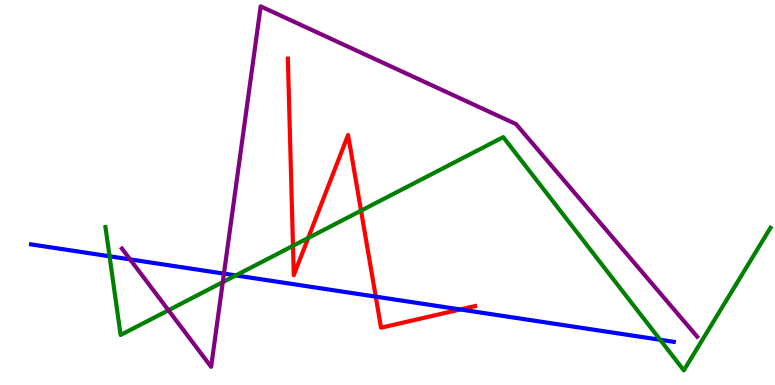[{'lines': ['blue', 'red'], 'intersections': [{'x': 4.85, 'y': 2.29}, {'x': 5.94, 'y': 1.96}]}, {'lines': ['green', 'red'], 'intersections': [{'x': 3.78, 'y': 3.61}, {'x': 3.98, 'y': 3.82}, {'x': 4.66, 'y': 4.53}]}, {'lines': ['purple', 'red'], 'intersections': []}, {'lines': ['blue', 'green'], 'intersections': [{'x': 1.41, 'y': 3.34}, {'x': 3.04, 'y': 2.85}, {'x': 8.52, 'y': 1.17}]}, {'lines': ['blue', 'purple'], 'intersections': [{'x': 1.68, 'y': 3.26}, {'x': 2.89, 'y': 2.89}]}, {'lines': ['green', 'purple'], 'intersections': [{'x': 2.17, 'y': 1.94}, {'x': 2.87, 'y': 2.67}]}]